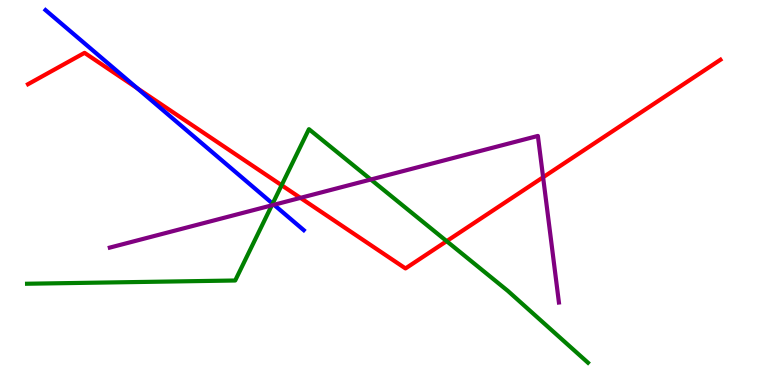[{'lines': ['blue', 'red'], 'intersections': [{'x': 1.77, 'y': 7.71}]}, {'lines': ['green', 'red'], 'intersections': [{'x': 3.63, 'y': 5.19}, {'x': 5.76, 'y': 3.74}]}, {'lines': ['purple', 'red'], 'intersections': [{'x': 3.88, 'y': 4.86}, {'x': 7.01, 'y': 5.4}]}, {'lines': ['blue', 'green'], 'intersections': [{'x': 3.52, 'y': 4.71}]}, {'lines': ['blue', 'purple'], 'intersections': [{'x': 3.54, 'y': 4.68}]}, {'lines': ['green', 'purple'], 'intersections': [{'x': 3.51, 'y': 4.67}, {'x': 4.78, 'y': 5.34}]}]